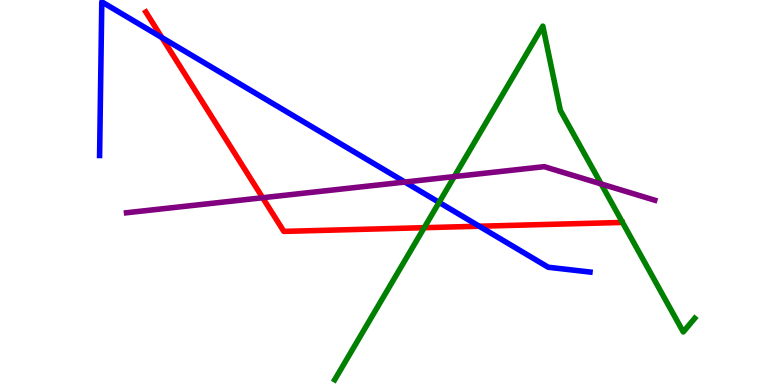[{'lines': ['blue', 'red'], 'intersections': [{'x': 2.09, 'y': 9.02}, {'x': 6.18, 'y': 4.12}]}, {'lines': ['green', 'red'], 'intersections': [{'x': 5.47, 'y': 4.09}]}, {'lines': ['purple', 'red'], 'intersections': [{'x': 3.39, 'y': 4.86}]}, {'lines': ['blue', 'green'], 'intersections': [{'x': 5.67, 'y': 4.74}]}, {'lines': ['blue', 'purple'], 'intersections': [{'x': 5.22, 'y': 5.27}]}, {'lines': ['green', 'purple'], 'intersections': [{'x': 5.86, 'y': 5.41}, {'x': 7.76, 'y': 5.22}]}]